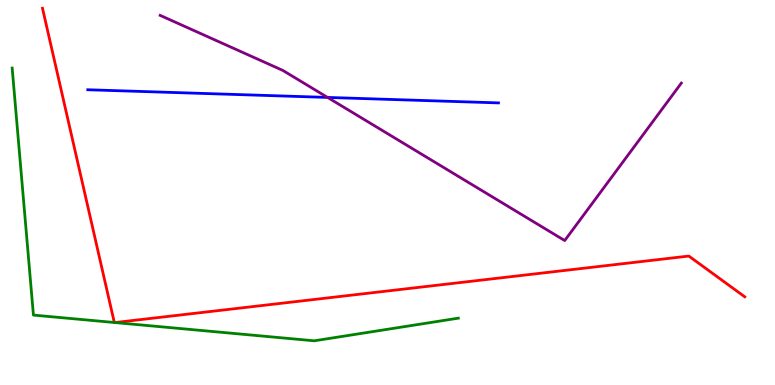[{'lines': ['blue', 'red'], 'intersections': []}, {'lines': ['green', 'red'], 'intersections': [{'x': 1.48, 'y': 1.62}, {'x': 1.48, 'y': 1.62}]}, {'lines': ['purple', 'red'], 'intersections': []}, {'lines': ['blue', 'green'], 'intersections': []}, {'lines': ['blue', 'purple'], 'intersections': [{'x': 4.23, 'y': 7.47}]}, {'lines': ['green', 'purple'], 'intersections': []}]